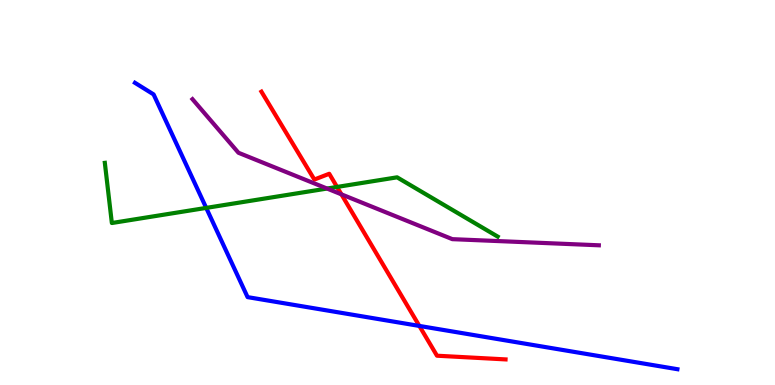[{'lines': ['blue', 'red'], 'intersections': [{'x': 5.41, 'y': 1.53}]}, {'lines': ['green', 'red'], 'intersections': [{'x': 4.35, 'y': 5.14}]}, {'lines': ['purple', 'red'], 'intersections': [{'x': 4.41, 'y': 4.95}]}, {'lines': ['blue', 'green'], 'intersections': [{'x': 2.66, 'y': 4.6}]}, {'lines': ['blue', 'purple'], 'intersections': []}, {'lines': ['green', 'purple'], 'intersections': [{'x': 4.22, 'y': 5.1}]}]